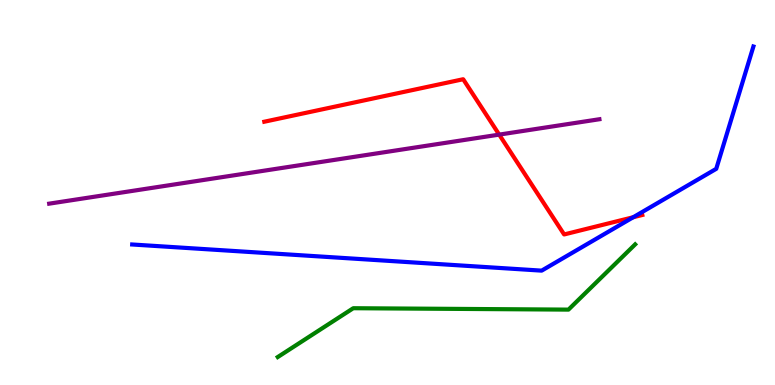[{'lines': ['blue', 'red'], 'intersections': [{'x': 8.17, 'y': 4.36}]}, {'lines': ['green', 'red'], 'intersections': []}, {'lines': ['purple', 'red'], 'intersections': [{'x': 6.44, 'y': 6.5}]}, {'lines': ['blue', 'green'], 'intersections': []}, {'lines': ['blue', 'purple'], 'intersections': []}, {'lines': ['green', 'purple'], 'intersections': []}]